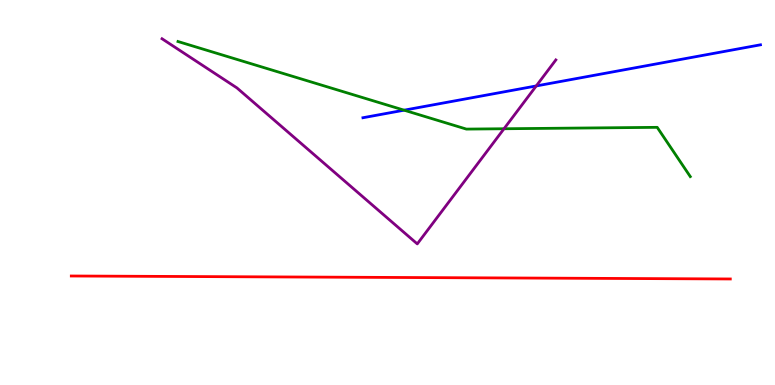[{'lines': ['blue', 'red'], 'intersections': []}, {'lines': ['green', 'red'], 'intersections': []}, {'lines': ['purple', 'red'], 'intersections': []}, {'lines': ['blue', 'green'], 'intersections': [{'x': 5.21, 'y': 7.14}]}, {'lines': ['blue', 'purple'], 'intersections': [{'x': 6.92, 'y': 7.77}]}, {'lines': ['green', 'purple'], 'intersections': [{'x': 6.5, 'y': 6.66}]}]